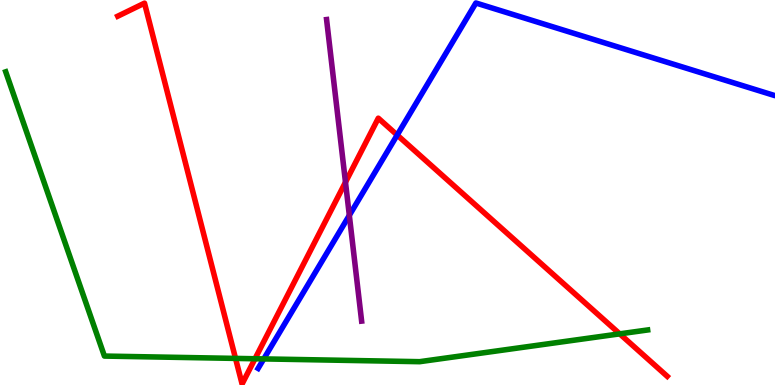[{'lines': ['blue', 'red'], 'intersections': [{'x': 5.12, 'y': 6.49}]}, {'lines': ['green', 'red'], 'intersections': [{'x': 3.04, 'y': 0.691}, {'x': 3.29, 'y': 0.682}, {'x': 8.0, 'y': 1.33}]}, {'lines': ['purple', 'red'], 'intersections': [{'x': 4.46, 'y': 5.27}]}, {'lines': ['blue', 'green'], 'intersections': [{'x': 3.4, 'y': 0.678}]}, {'lines': ['blue', 'purple'], 'intersections': [{'x': 4.51, 'y': 4.41}]}, {'lines': ['green', 'purple'], 'intersections': []}]